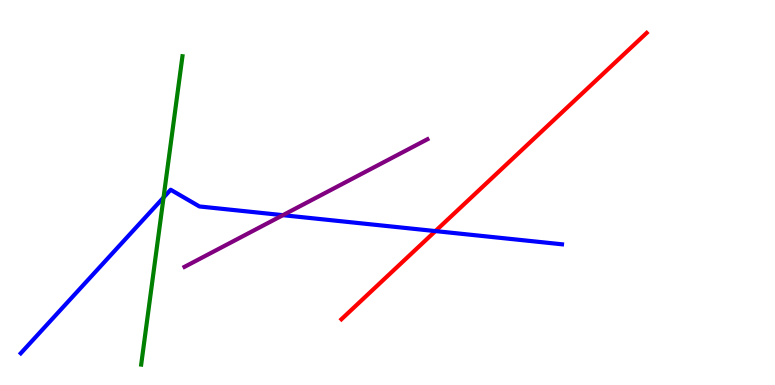[{'lines': ['blue', 'red'], 'intersections': [{'x': 5.62, 'y': 4.0}]}, {'lines': ['green', 'red'], 'intersections': []}, {'lines': ['purple', 'red'], 'intersections': []}, {'lines': ['blue', 'green'], 'intersections': [{'x': 2.11, 'y': 4.87}]}, {'lines': ['blue', 'purple'], 'intersections': [{'x': 3.65, 'y': 4.41}]}, {'lines': ['green', 'purple'], 'intersections': []}]